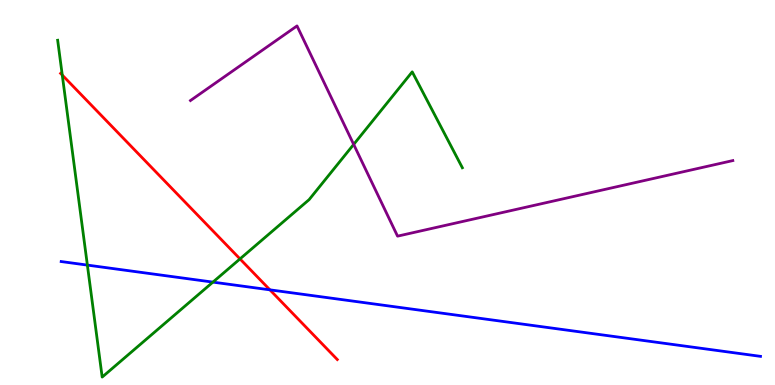[{'lines': ['blue', 'red'], 'intersections': [{'x': 3.48, 'y': 2.47}]}, {'lines': ['green', 'red'], 'intersections': [{'x': 0.803, 'y': 8.05}, {'x': 3.1, 'y': 3.28}]}, {'lines': ['purple', 'red'], 'intersections': []}, {'lines': ['blue', 'green'], 'intersections': [{'x': 1.13, 'y': 3.11}, {'x': 2.75, 'y': 2.67}]}, {'lines': ['blue', 'purple'], 'intersections': []}, {'lines': ['green', 'purple'], 'intersections': [{'x': 4.56, 'y': 6.25}]}]